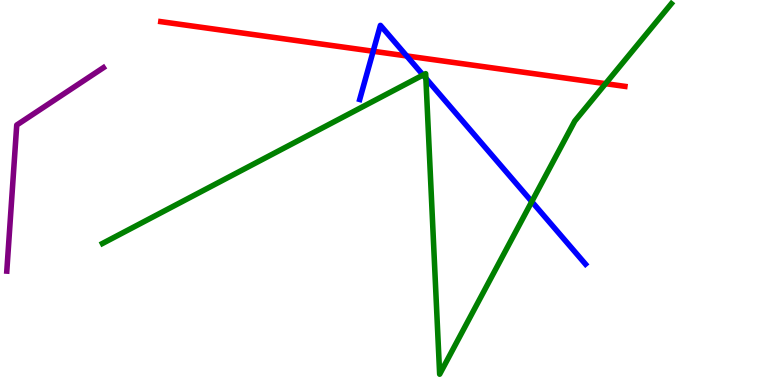[{'lines': ['blue', 'red'], 'intersections': [{'x': 4.82, 'y': 8.67}, {'x': 5.25, 'y': 8.55}]}, {'lines': ['green', 'red'], 'intersections': [{'x': 7.81, 'y': 7.83}]}, {'lines': ['purple', 'red'], 'intersections': []}, {'lines': ['blue', 'green'], 'intersections': [{'x': 5.46, 'y': 8.05}, {'x': 5.5, 'y': 7.97}, {'x': 6.86, 'y': 4.76}]}, {'lines': ['blue', 'purple'], 'intersections': []}, {'lines': ['green', 'purple'], 'intersections': []}]